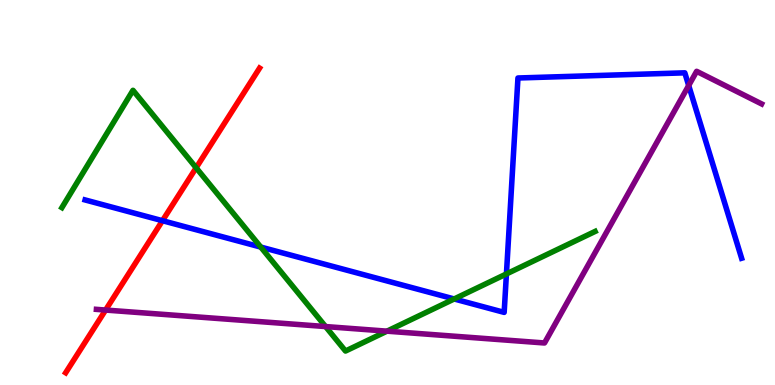[{'lines': ['blue', 'red'], 'intersections': [{'x': 2.1, 'y': 4.27}]}, {'lines': ['green', 'red'], 'intersections': [{'x': 2.53, 'y': 5.64}]}, {'lines': ['purple', 'red'], 'intersections': [{'x': 1.36, 'y': 1.95}]}, {'lines': ['blue', 'green'], 'intersections': [{'x': 3.36, 'y': 3.58}, {'x': 5.86, 'y': 2.23}, {'x': 6.53, 'y': 2.88}]}, {'lines': ['blue', 'purple'], 'intersections': [{'x': 8.89, 'y': 7.78}]}, {'lines': ['green', 'purple'], 'intersections': [{'x': 4.2, 'y': 1.52}, {'x': 4.99, 'y': 1.4}]}]